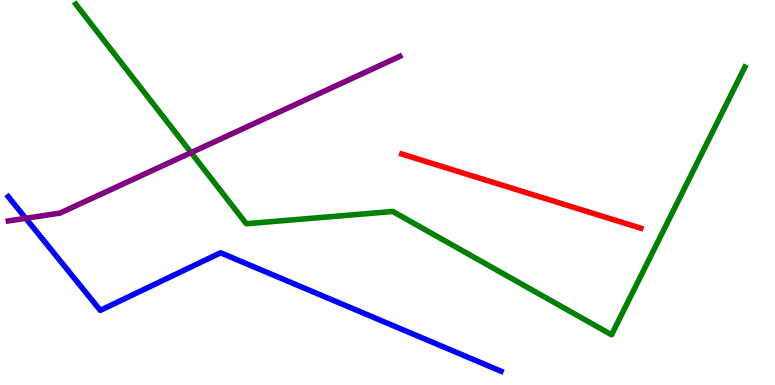[{'lines': ['blue', 'red'], 'intersections': []}, {'lines': ['green', 'red'], 'intersections': []}, {'lines': ['purple', 'red'], 'intersections': []}, {'lines': ['blue', 'green'], 'intersections': []}, {'lines': ['blue', 'purple'], 'intersections': [{'x': 0.332, 'y': 4.33}]}, {'lines': ['green', 'purple'], 'intersections': [{'x': 2.47, 'y': 6.04}]}]